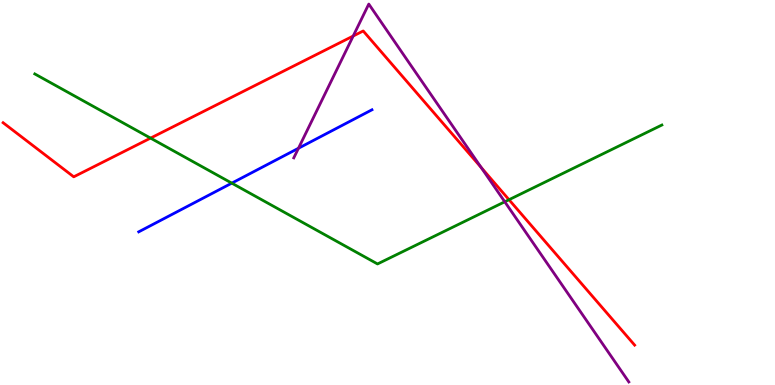[{'lines': ['blue', 'red'], 'intersections': []}, {'lines': ['green', 'red'], 'intersections': [{'x': 1.94, 'y': 6.41}, {'x': 6.57, 'y': 4.81}]}, {'lines': ['purple', 'red'], 'intersections': [{'x': 4.56, 'y': 9.06}, {'x': 6.21, 'y': 5.65}]}, {'lines': ['blue', 'green'], 'intersections': [{'x': 2.99, 'y': 5.24}]}, {'lines': ['blue', 'purple'], 'intersections': [{'x': 3.85, 'y': 6.15}]}, {'lines': ['green', 'purple'], 'intersections': [{'x': 6.51, 'y': 4.76}]}]